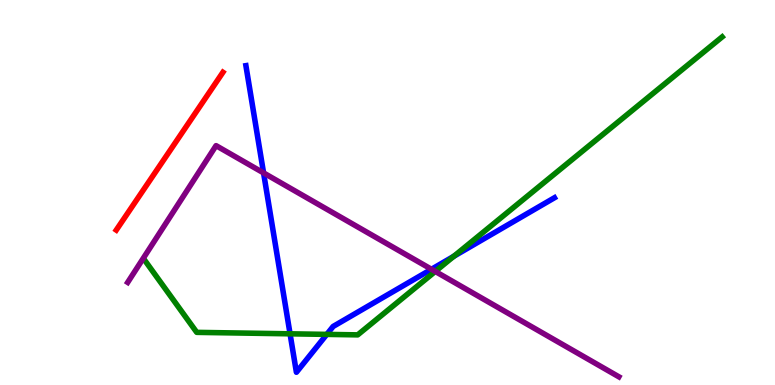[{'lines': ['blue', 'red'], 'intersections': []}, {'lines': ['green', 'red'], 'intersections': []}, {'lines': ['purple', 'red'], 'intersections': []}, {'lines': ['blue', 'green'], 'intersections': [{'x': 3.74, 'y': 1.33}, {'x': 4.22, 'y': 1.31}, {'x': 5.86, 'y': 3.34}]}, {'lines': ['blue', 'purple'], 'intersections': [{'x': 3.4, 'y': 5.51}, {'x': 5.57, 'y': 3.01}]}, {'lines': ['green', 'purple'], 'intersections': [{'x': 5.62, 'y': 2.95}]}]